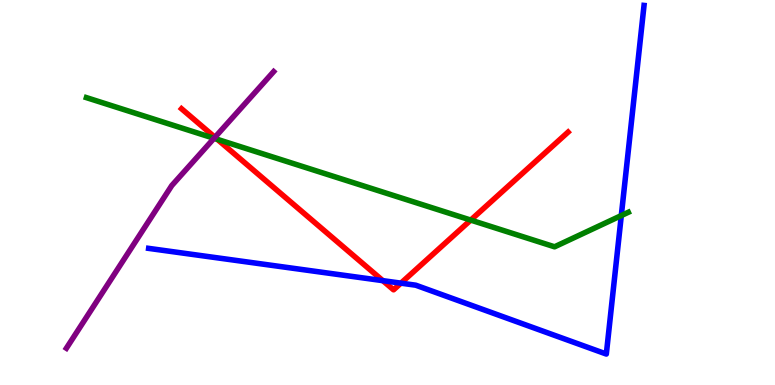[{'lines': ['blue', 'red'], 'intersections': [{'x': 4.94, 'y': 2.71}, {'x': 5.17, 'y': 2.65}]}, {'lines': ['green', 'red'], 'intersections': [{'x': 2.8, 'y': 6.38}, {'x': 6.07, 'y': 4.28}]}, {'lines': ['purple', 'red'], 'intersections': [{'x': 2.77, 'y': 6.43}]}, {'lines': ['blue', 'green'], 'intersections': [{'x': 8.02, 'y': 4.4}]}, {'lines': ['blue', 'purple'], 'intersections': []}, {'lines': ['green', 'purple'], 'intersections': [{'x': 2.76, 'y': 6.41}]}]